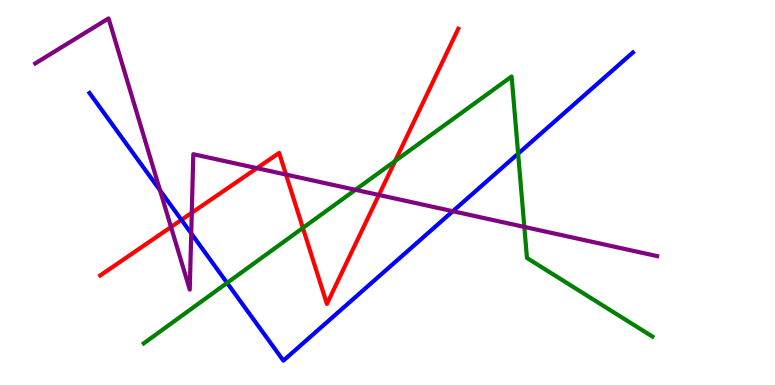[{'lines': ['blue', 'red'], 'intersections': [{'x': 2.34, 'y': 4.29}]}, {'lines': ['green', 'red'], 'intersections': [{'x': 3.91, 'y': 4.08}, {'x': 5.1, 'y': 5.82}]}, {'lines': ['purple', 'red'], 'intersections': [{'x': 2.21, 'y': 4.1}, {'x': 2.47, 'y': 4.47}, {'x': 3.32, 'y': 5.63}, {'x': 3.69, 'y': 5.47}, {'x': 4.89, 'y': 4.94}]}, {'lines': ['blue', 'green'], 'intersections': [{'x': 2.93, 'y': 2.65}, {'x': 6.69, 'y': 6.01}]}, {'lines': ['blue', 'purple'], 'intersections': [{'x': 2.06, 'y': 5.06}, {'x': 2.47, 'y': 3.94}, {'x': 5.84, 'y': 4.51}]}, {'lines': ['green', 'purple'], 'intersections': [{'x': 4.59, 'y': 5.07}, {'x': 6.77, 'y': 4.11}]}]